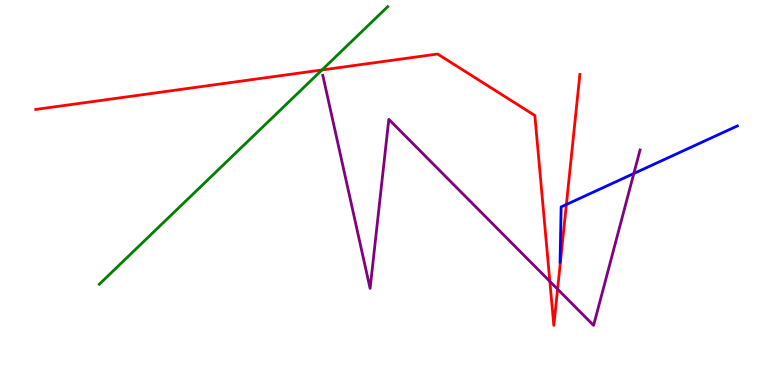[{'lines': ['blue', 'red'], 'intersections': [{'x': 7.31, 'y': 4.69}]}, {'lines': ['green', 'red'], 'intersections': [{'x': 4.15, 'y': 8.18}]}, {'lines': ['purple', 'red'], 'intersections': [{'x': 7.09, 'y': 2.69}, {'x': 7.19, 'y': 2.49}]}, {'lines': ['blue', 'green'], 'intersections': []}, {'lines': ['blue', 'purple'], 'intersections': [{'x': 8.18, 'y': 5.49}]}, {'lines': ['green', 'purple'], 'intersections': []}]